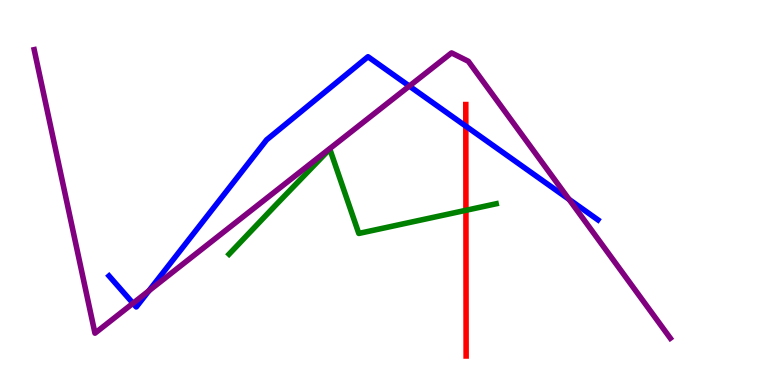[{'lines': ['blue', 'red'], 'intersections': [{'x': 6.01, 'y': 6.72}]}, {'lines': ['green', 'red'], 'intersections': [{'x': 6.01, 'y': 4.54}]}, {'lines': ['purple', 'red'], 'intersections': []}, {'lines': ['blue', 'green'], 'intersections': []}, {'lines': ['blue', 'purple'], 'intersections': [{'x': 1.72, 'y': 2.12}, {'x': 1.92, 'y': 2.45}, {'x': 5.28, 'y': 7.76}, {'x': 7.34, 'y': 4.82}]}, {'lines': ['green', 'purple'], 'intersections': []}]